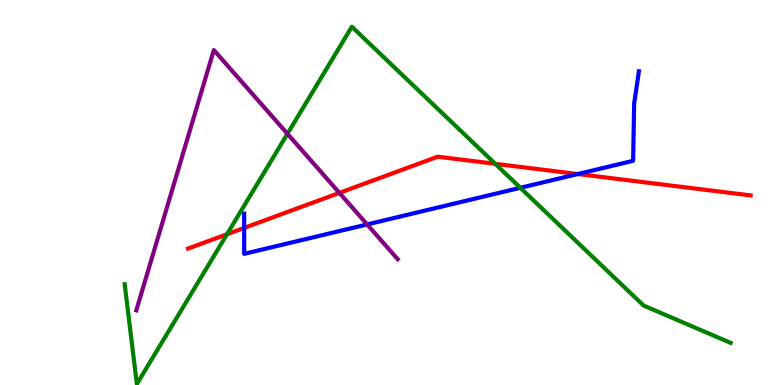[{'lines': ['blue', 'red'], 'intersections': [{'x': 3.15, 'y': 4.08}, {'x': 7.46, 'y': 5.48}]}, {'lines': ['green', 'red'], 'intersections': [{'x': 2.93, 'y': 3.92}, {'x': 6.39, 'y': 5.74}]}, {'lines': ['purple', 'red'], 'intersections': [{'x': 4.38, 'y': 4.99}]}, {'lines': ['blue', 'green'], 'intersections': [{'x': 6.71, 'y': 5.12}]}, {'lines': ['blue', 'purple'], 'intersections': [{'x': 4.74, 'y': 4.17}]}, {'lines': ['green', 'purple'], 'intersections': [{'x': 3.71, 'y': 6.53}]}]